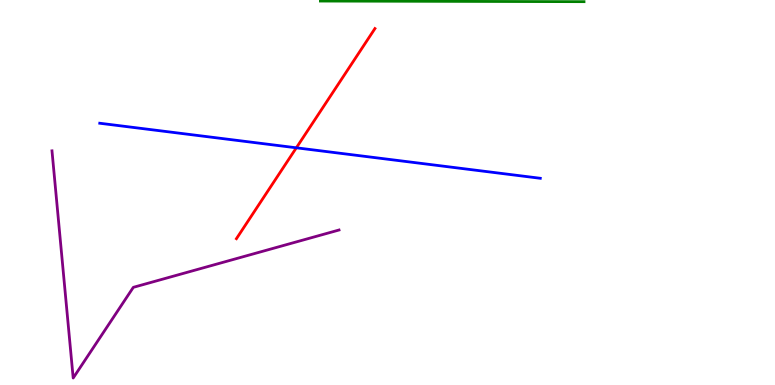[{'lines': ['blue', 'red'], 'intersections': [{'x': 3.82, 'y': 6.16}]}, {'lines': ['green', 'red'], 'intersections': []}, {'lines': ['purple', 'red'], 'intersections': []}, {'lines': ['blue', 'green'], 'intersections': []}, {'lines': ['blue', 'purple'], 'intersections': []}, {'lines': ['green', 'purple'], 'intersections': []}]